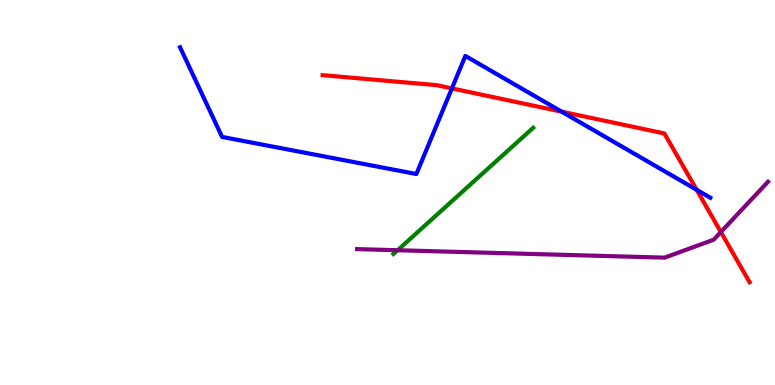[{'lines': ['blue', 'red'], 'intersections': [{'x': 5.83, 'y': 7.7}, {'x': 7.25, 'y': 7.1}, {'x': 8.99, 'y': 5.07}]}, {'lines': ['green', 'red'], 'intersections': []}, {'lines': ['purple', 'red'], 'intersections': [{'x': 9.3, 'y': 3.97}]}, {'lines': ['blue', 'green'], 'intersections': []}, {'lines': ['blue', 'purple'], 'intersections': []}, {'lines': ['green', 'purple'], 'intersections': [{'x': 5.13, 'y': 3.5}]}]